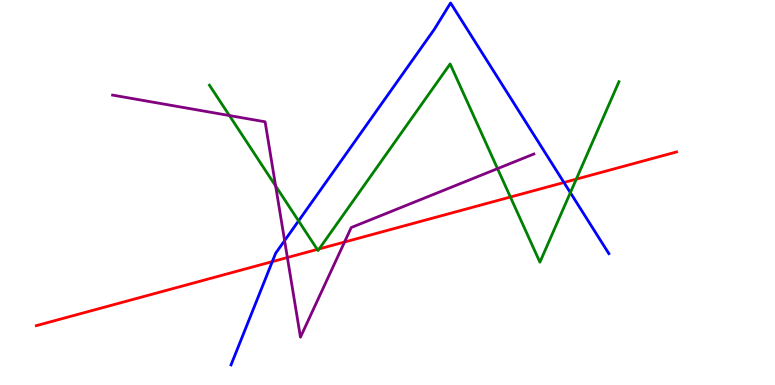[{'lines': ['blue', 'red'], 'intersections': [{'x': 3.51, 'y': 3.2}, {'x': 7.28, 'y': 5.26}]}, {'lines': ['green', 'red'], 'intersections': [{'x': 4.09, 'y': 3.52}, {'x': 4.12, 'y': 3.53}, {'x': 6.59, 'y': 4.88}, {'x': 7.44, 'y': 5.35}]}, {'lines': ['purple', 'red'], 'intersections': [{'x': 3.71, 'y': 3.31}, {'x': 4.45, 'y': 3.71}]}, {'lines': ['blue', 'green'], 'intersections': [{'x': 3.85, 'y': 4.26}, {'x': 7.36, 'y': 5.0}]}, {'lines': ['blue', 'purple'], 'intersections': [{'x': 3.67, 'y': 3.75}]}, {'lines': ['green', 'purple'], 'intersections': [{'x': 2.96, 'y': 7.0}, {'x': 3.56, 'y': 5.17}, {'x': 6.42, 'y': 5.62}]}]